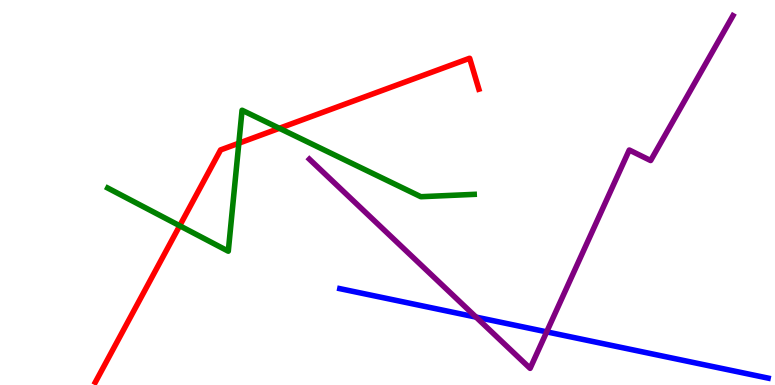[{'lines': ['blue', 'red'], 'intersections': []}, {'lines': ['green', 'red'], 'intersections': [{'x': 2.32, 'y': 4.14}, {'x': 3.08, 'y': 6.28}, {'x': 3.6, 'y': 6.67}]}, {'lines': ['purple', 'red'], 'intersections': []}, {'lines': ['blue', 'green'], 'intersections': []}, {'lines': ['blue', 'purple'], 'intersections': [{'x': 6.14, 'y': 1.76}, {'x': 7.05, 'y': 1.38}]}, {'lines': ['green', 'purple'], 'intersections': []}]